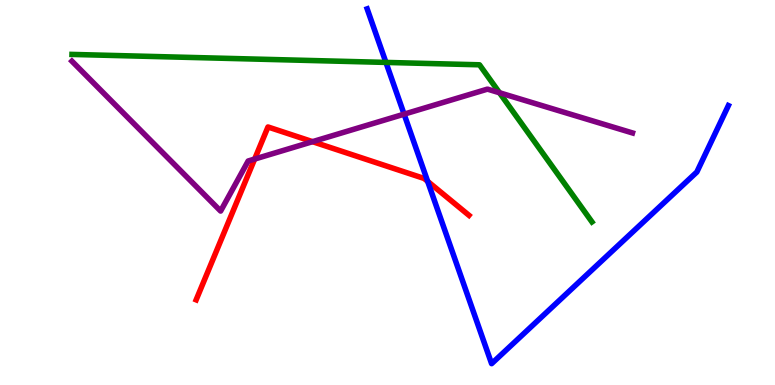[{'lines': ['blue', 'red'], 'intersections': [{'x': 5.52, 'y': 5.29}]}, {'lines': ['green', 'red'], 'intersections': []}, {'lines': ['purple', 'red'], 'intersections': [{'x': 3.29, 'y': 5.87}, {'x': 4.03, 'y': 6.32}]}, {'lines': ['blue', 'green'], 'intersections': [{'x': 4.98, 'y': 8.38}]}, {'lines': ['blue', 'purple'], 'intersections': [{'x': 5.21, 'y': 7.03}]}, {'lines': ['green', 'purple'], 'intersections': [{'x': 6.45, 'y': 7.59}]}]